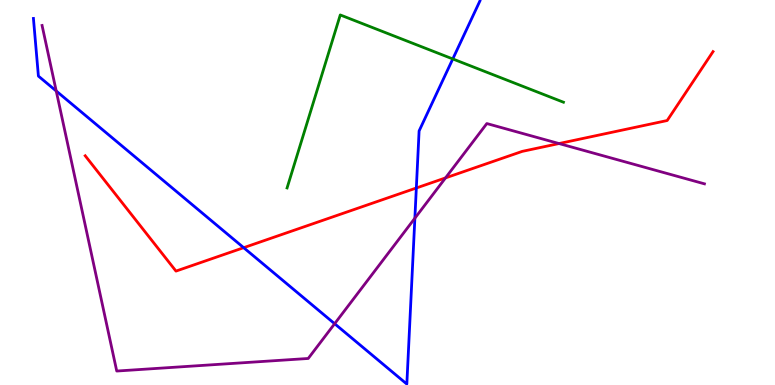[{'lines': ['blue', 'red'], 'intersections': [{'x': 3.14, 'y': 3.57}, {'x': 5.37, 'y': 5.12}]}, {'lines': ['green', 'red'], 'intersections': []}, {'lines': ['purple', 'red'], 'intersections': [{'x': 5.75, 'y': 5.38}, {'x': 7.21, 'y': 6.27}]}, {'lines': ['blue', 'green'], 'intersections': [{'x': 5.84, 'y': 8.47}]}, {'lines': ['blue', 'purple'], 'intersections': [{'x': 0.726, 'y': 7.64}, {'x': 4.32, 'y': 1.59}, {'x': 5.35, 'y': 4.33}]}, {'lines': ['green', 'purple'], 'intersections': []}]